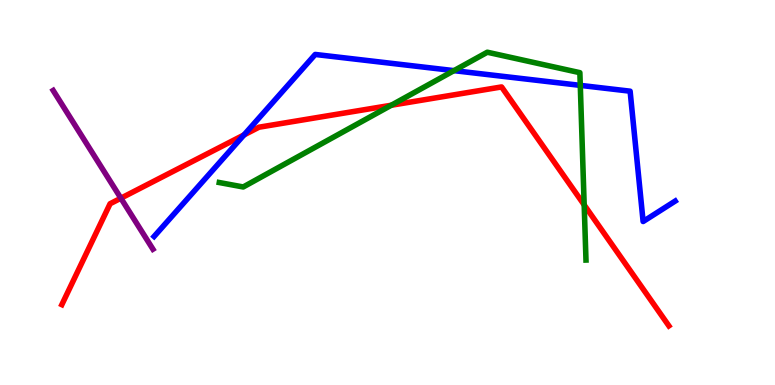[{'lines': ['blue', 'red'], 'intersections': [{'x': 3.15, 'y': 6.5}]}, {'lines': ['green', 'red'], 'intersections': [{'x': 5.05, 'y': 7.27}, {'x': 7.54, 'y': 4.68}]}, {'lines': ['purple', 'red'], 'intersections': [{'x': 1.56, 'y': 4.85}]}, {'lines': ['blue', 'green'], 'intersections': [{'x': 5.86, 'y': 8.17}, {'x': 7.49, 'y': 7.78}]}, {'lines': ['blue', 'purple'], 'intersections': []}, {'lines': ['green', 'purple'], 'intersections': []}]